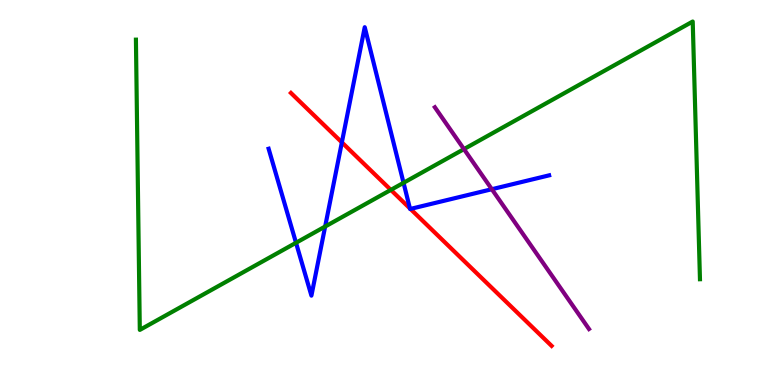[{'lines': ['blue', 'red'], 'intersections': [{'x': 4.41, 'y': 6.3}, {'x': 5.29, 'y': 4.59}, {'x': 5.3, 'y': 4.57}]}, {'lines': ['green', 'red'], 'intersections': [{'x': 5.04, 'y': 5.07}]}, {'lines': ['purple', 'red'], 'intersections': []}, {'lines': ['blue', 'green'], 'intersections': [{'x': 3.82, 'y': 3.69}, {'x': 4.2, 'y': 4.12}, {'x': 5.21, 'y': 5.25}]}, {'lines': ['blue', 'purple'], 'intersections': [{'x': 6.35, 'y': 5.09}]}, {'lines': ['green', 'purple'], 'intersections': [{'x': 5.99, 'y': 6.13}]}]